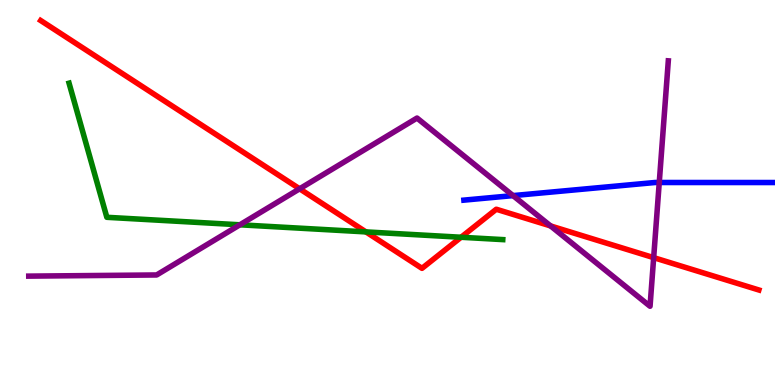[{'lines': ['blue', 'red'], 'intersections': []}, {'lines': ['green', 'red'], 'intersections': [{'x': 4.72, 'y': 3.98}, {'x': 5.95, 'y': 3.84}]}, {'lines': ['purple', 'red'], 'intersections': [{'x': 3.87, 'y': 5.1}, {'x': 7.1, 'y': 4.13}, {'x': 8.43, 'y': 3.31}]}, {'lines': ['blue', 'green'], 'intersections': []}, {'lines': ['blue', 'purple'], 'intersections': [{'x': 6.62, 'y': 4.92}, {'x': 8.51, 'y': 5.26}]}, {'lines': ['green', 'purple'], 'intersections': [{'x': 3.1, 'y': 4.16}]}]